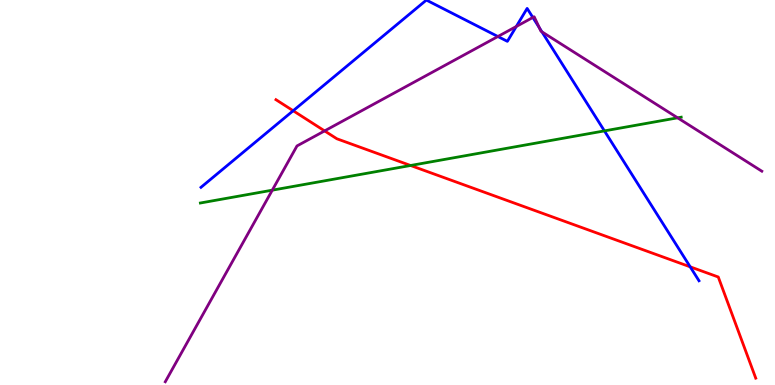[{'lines': ['blue', 'red'], 'intersections': [{'x': 3.78, 'y': 7.12}, {'x': 8.91, 'y': 3.07}]}, {'lines': ['green', 'red'], 'intersections': [{'x': 5.3, 'y': 5.7}]}, {'lines': ['purple', 'red'], 'intersections': [{'x': 4.19, 'y': 6.6}]}, {'lines': ['blue', 'green'], 'intersections': [{'x': 7.8, 'y': 6.6}]}, {'lines': ['blue', 'purple'], 'intersections': [{'x': 6.42, 'y': 9.05}, {'x': 6.66, 'y': 9.31}, {'x': 6.88, 'y': 9.55}, {'x': 6.96, 'y': 9.28}, {'x': 6.99, 'y': 9.17}]}, {'lines': ['green', 'purple'], 'intersections': [{'x': 3.51, 'y': 5.06}, {'x': 8.74, 'y': 6.94}]}]